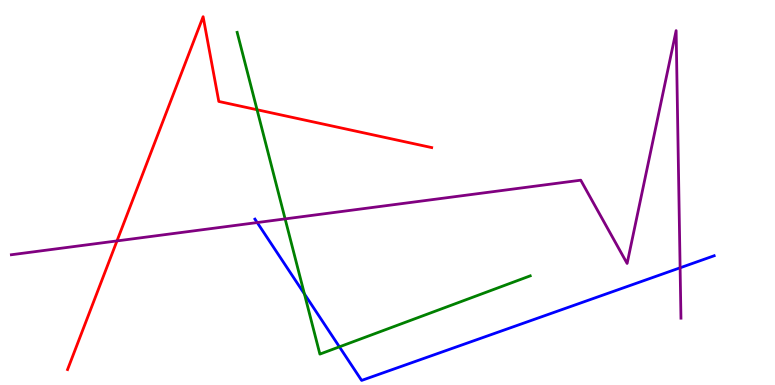[{'lines': ['blue', 'red'], 'intersections': []}, {'lines': ['green', 'red'], 'intersections': [{'x': 3.32, 'y': 7.15}]}, {'lines': ['purple', 'red'], 'intersections': [{'x': 1.51, 'y': 3.74}]}, {'lines': ['blue', 'green'], 'intersections': [{'x': 3.93, 'y': 2.37}, {'x': 4.38, 'y': 0.991}]}, {'lines': ['blue', 'purple'], 'intersections': [{'x': 3.32, 'y': 4.22}, {'x': 8.78, 'y': 3.04}]}, {'lines': ['green', 'purple'], 'intersections': [{'x': 3.68, 'y': 4.31}]}]